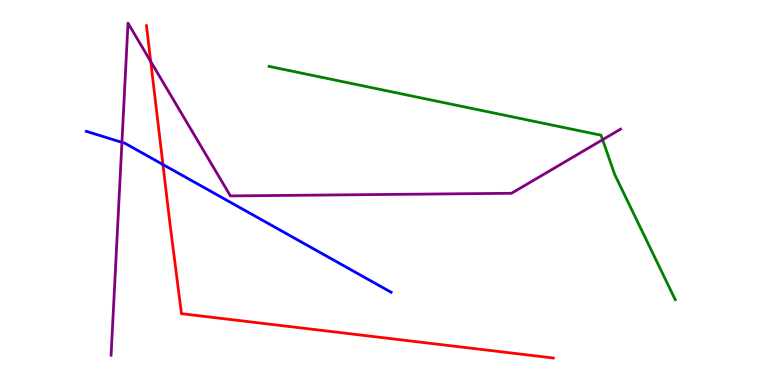[{'lines': ['blue', 'red'], 'intersections': [{'x': 2.1, 'y': 5.73}]}, {'lines': ['green', 'red'], 'intersections': []}, {'lines': ['purple', 'red'], 'intersections': [{'x': 1.94, 'y': 8.4}]}, {'lines': ['blue', 'green'], 'intersections': []}, {'lines': ['blue', 'purple'], 'intersections': [{'x': 1.57, 'y': 6.3}]}, {'lines': ['green', 'purple'], 'intersections': [{'x': 7.78, 'y': 6.37}]}]